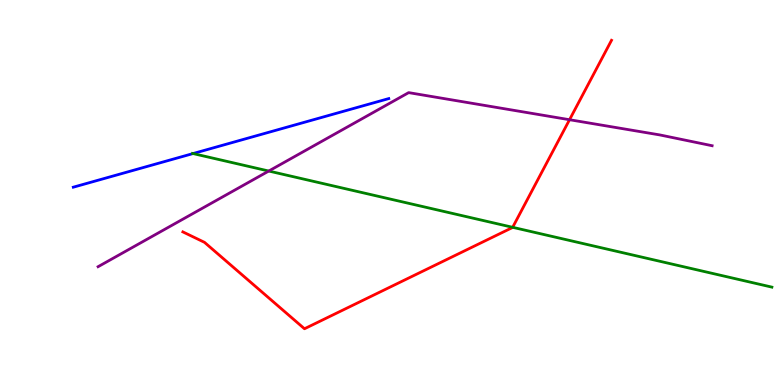[{'lines': ['blue', 'red'], 'intersections': []}, {'lines': ['green', 'red'], 'intersections': [{'x': 6.61, 'y': 4.1}]}, {'lines': ['purple', 'red'], 'intersections': [{'x': 7.35, 'y': 6.89}]}, {'lines': ['blue', 'green'], 'intersections': [{'x': 2.49, 'y': 6.01}]}, {'lines': ['blue', 'purple'], 'intersections': []}, {'lines': ['green', 'purple'], 'intersections': [{'x': 3.47, 'y': 5.56}]}]